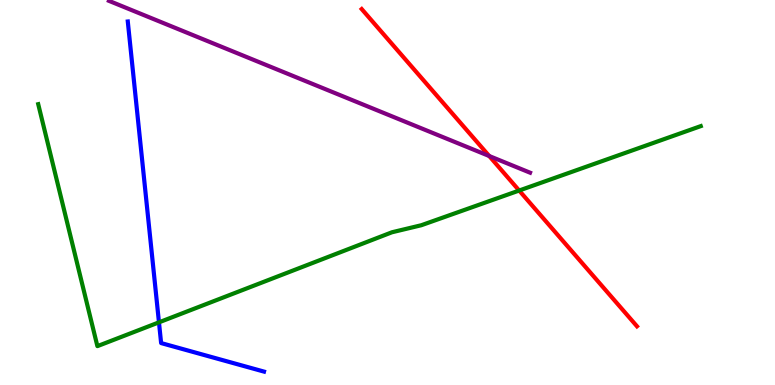[{'lines': ['blue', 'red'], 'intersections': []}, {'lines': ['green', 'red'], 'intersections': [{'x': 6.7, 'y': 5.05}]}, {'lines': ['purple', 'red'], 'intersections': [{'x': 6.31, 'y': 5.95}]}, {'lines': ['blue', 'green'], 'intersections': [{'x': 2.05, 'y': 1.63}]}, {'lines': ['blue', 'purple'], 'intersections': []}, {'lines': ['green', 'purple'], 'intersections': []}]